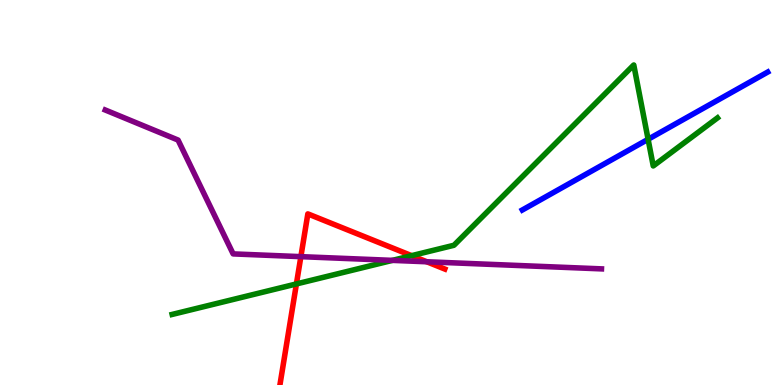[{'lines': ['blue', 'red'], 'intersections': []}, {'lines': ['green', 'red'], 'intersections': [{'x': 3.82, 'y': 2.63}, {'x': 5.31, 'y': 3.36}]}, {'lines': ['purple', 'red'], 'intersections': [{'x': 3.88, 'y': 3.33}, {'x': 5.51, 'y': 3.2}]}, {'lines': ['blue', 'green'], 'intersections': [{'x': 8.36, 'y': 6.38}]}, {'lines': ['blue', 'purple'], 'intersections': []}, {'lines': ['green', 'purple'], 'intersections': [{'x': 5.06, 'y': 3.24}]}]